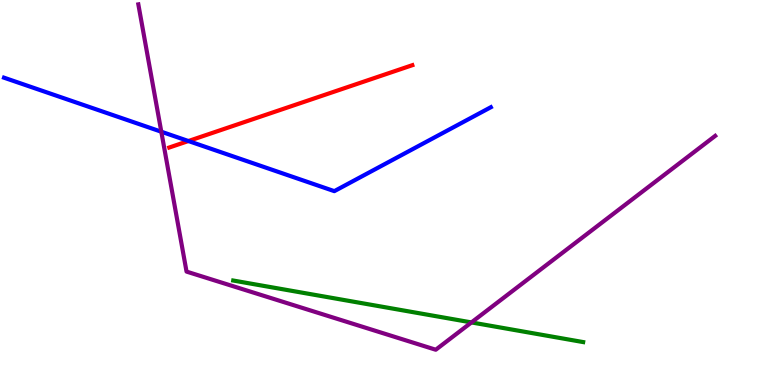[{'lines': ['blue', 'red'], 'intersections': [{'x': 2.43, 'y': 6.34}]}, {'lines': ['green', 'red'], 'intersections': []}, {'lines': ['purple', 'red'], 'intersections': []}, {'lines': ['blue', 'green'], 'intersections': []}, {'lines': ['blue', 'purple'], 'intersections': [{'x': 2.08, 'y': 6.58}]}, {'lines': ['green', 'purple'], 'intersections': [{'x': 6.08, 'y': 1.63}]}]